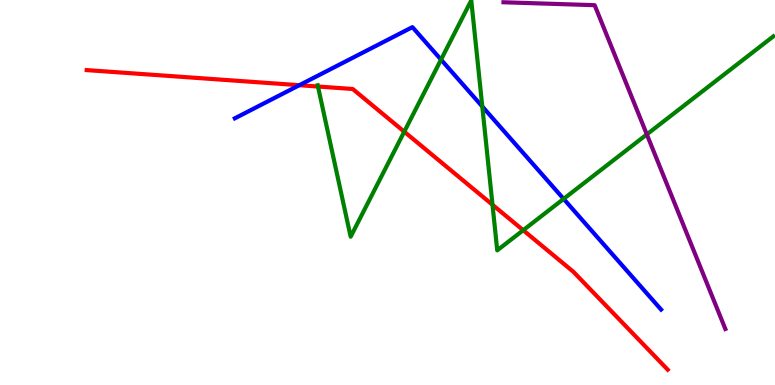[{'lines': ['blue', 'red'], 'intersections': [{'x': 3.86, 'y': 7.79}]}, {'lines': ['green', 'red'], 'intersections': [{'x': 4.1, 'y': 7.75}, {'x': 5.22, 'y': 6.58}, {'x': 6.35, 'y': 4.68}, {'x': 6.75, 'y': 4.02}]}, {'lines': ['purple', 'red'], 'intersections': []}, {'lines': ['blue', 'green'], 'intersections': [{'x': 5.69, 'y': 8.45}, {'x': 6.22, 'y': 7.23}, {'x': 7.27, 'y': 4.83}]}, {'lines': ['blue', 'purple'], 'intersections': []}, {'lines': ['green', 'purple'], 'intersections': [{'x': 8.35, 'y': 6.51}]}]